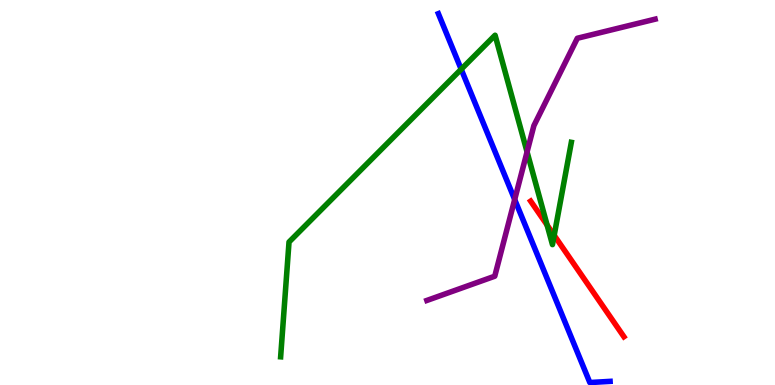[{'lines': ['blue', 'red'], 'intersections': []}, {'lines': ['green', 'red'], 'intersections': [{'x': 7.06, 'y': 4.15}, {'x': 7.15, 'y': 3.89}]}, {'lines': ['purple', 'red'], 'intersections': []}, {'lines': ['blue', 'green'], 'intersections': [{'x': 5.95, 'y': 8.2}]}, {'lines': ['blue', 'purple'], 'intersections': [{'x': 6.64, 'y': 4.82}]}, {'lines': ['green', 'purple'], 'intersections': [{'x': 6.8, 'y': 6.05}]}]